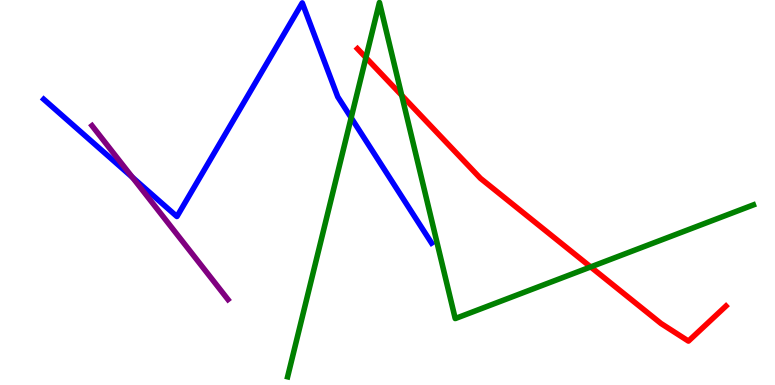[{'lines': ['blue', 'red'], 'intersections': []}, {'lines': ['green', 'red'], 'intersections': [{'x': 4.72, 'y': 8.5}, {'x': 5.18, 'y': 7.52}, {'x': 7.62, 'y': 3.07}]}, {'lines': ['purple', 'red'], 'intersections': []}, {'lines': ['blue', 'green'], 'intersections': [{'x': 4.53, 'y': 6.94}]}, {'lines': ['blue', 'purple'], 'intersections': [{'x': 1.71, 'y': 5.39}]}, {'lines': ['green', 'purple'], 'intersections': []}]